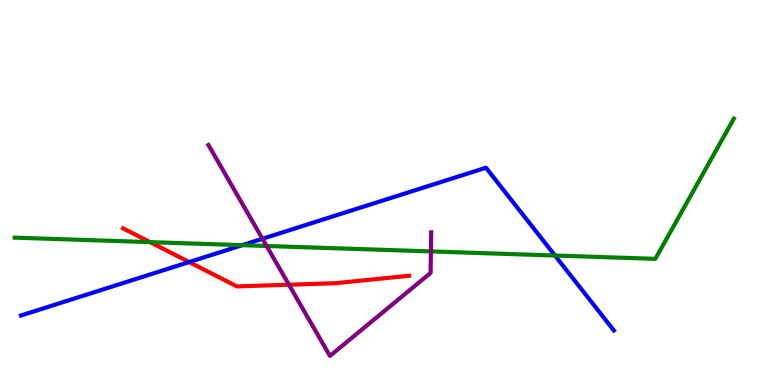[{'lines': ['blue', 'red'], 'intersections': [{'x': 2.44, 'y': 3.19}]}, {'lines': ['green', 'red'], 'intersections': [{'x': 1.94, 'y': 3.71}]}, {'lines': ['purple', 'red'], 'intersections': [{'x': 3.73, 'y': 2.6}]}, {'lines': ['blue', 'green'], 'intersections': [{'x': 3.13, 'y': 3.63}, {'x': 7.16, 'y': 3.36}]}, {'lines': ['blue', 'purple'], 'intersections': [{'x': 3.39, 'y': 3.8}]}, {'lines': ['green', 'purple'], 'intersections': [{'x': 3.44, 'y': 3.61}, {'x': 5.56, 'y': 3.47}]}]